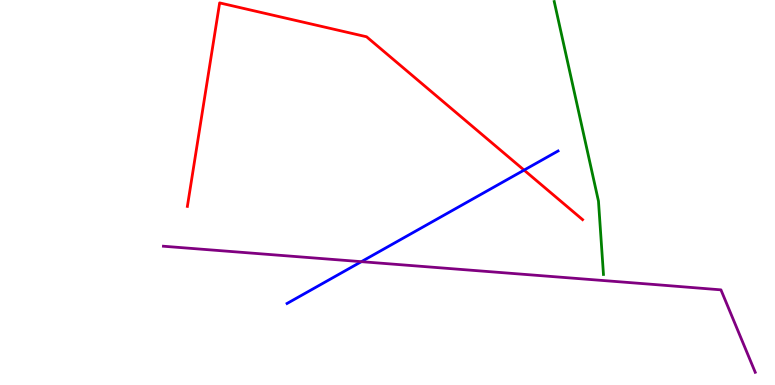[{'lines': ['blue', 'red'], 'intersections': [{'x': 6.76, 'y': 5.58}]}, {'lines': ['green', 'red'], 'intersections': []}, {'lines': ['purple', 'red'], 'intersections': []}, {'lines': ['blue', 'green'], 'intersections': []}, {'lines': ['blue', 'purple'], 'intersections': [{'x': 4.66, 'y': 3.2}]}, {'lines': ['green', 'purple'], 'intersections': []}]